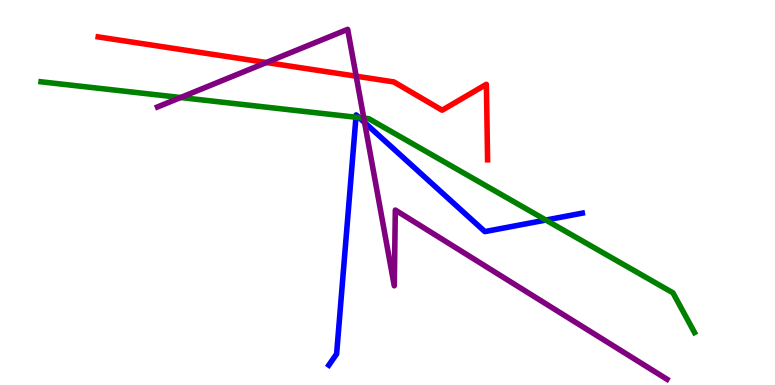[{'lines': ['blue', 'red'], 'intersections': []}, {'lines': ['green', 'red'], 'intersections': []}, {'lines': ['purple', 'red'], 'intersections': [{'x': 3.44, 'y': 8.38}, {'x': 4.6, 'y': 8.02}]}, {'lines': ['blue', 'green'], 'intersections': [{'x': 4.59, 'y': 6.95}, {'x': 4.63, 'y': 6.95}, {'x': 7.04, 'y': 4.28}]}, {'lines': ['blue', 'purple'], 'intersections': [{'x': 4.7, 'y': 6.82}]}, {'lines': ['green', 'purple'], 'intersections': [{'x': 2.33, 'y': 7.47}, {'x': 4.69, 'y': 6.93}]}]